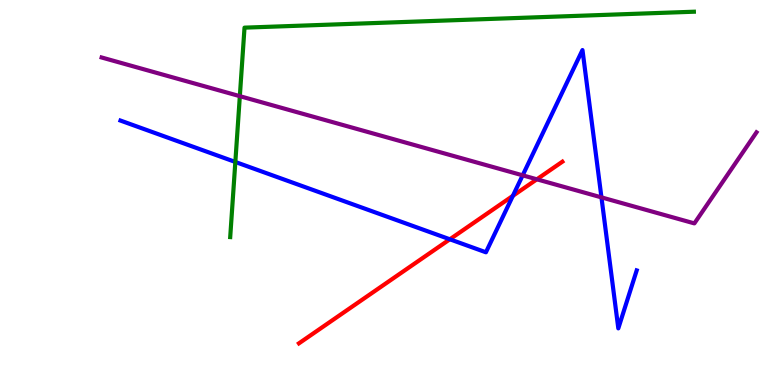[{'lines': ['blue', 'red'], 'intersections': [{'x': 5.8, 'y': 3.78}, {'x': 6.62, 'y': 4.91}]}, {'lines': ['green', 'red'], 'intersections': []}, {'lines': ['purple', 'red'], 'intersections': [{'x': 6.93, 'y': 5.34}]}, {'lines': ['blue', 'green'], 'intersections': [{'x': 3.04, 'y': 5.79}]}, {'lines': ['blue', 'purple'], 'intersections': [{'x': 6.74, 'y': 5.45}, {'x': 7.76, 'y': 4.87}]}, {'lines': ['green', 'purple'], 'intersections': [{'x': 3.09, 'y': 7.5}]}]